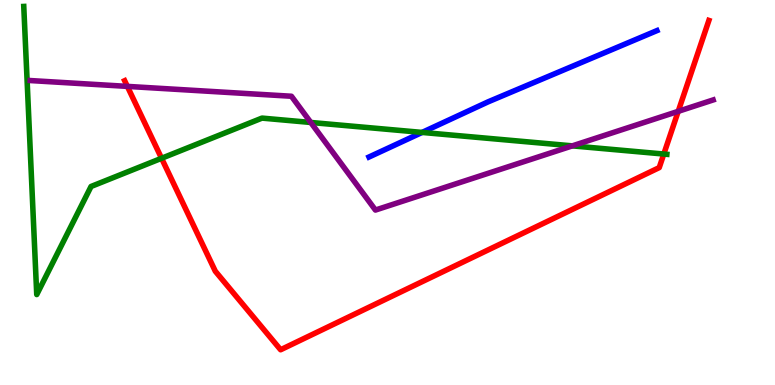[{'lines': ['blue', 'red'], 'intersections': []}, {'lines': ['green', 'red'], 'intersections': [{'x': 2.08, 'y': 5.89}, {'x': 8.57, 'y': 6.0}]}, {'lines': ['purple', 'red'], 'intersections': [{'x': 1.64, 'y': 7.76}, {'x': 8.75, 'y': 7.11}]}, {'lines': ['blue', 'green'], 'intersections': [{'x': 5.45, 'y': 6.56}]}, {'lines': ['blue', 'purple'], 'intersections': []}, {'lines': ['green', 'purple'], 'intersections': [{'x': 4.01, 'y': 6.82}, {'x': 7.38, 'y': 6.21}]}]